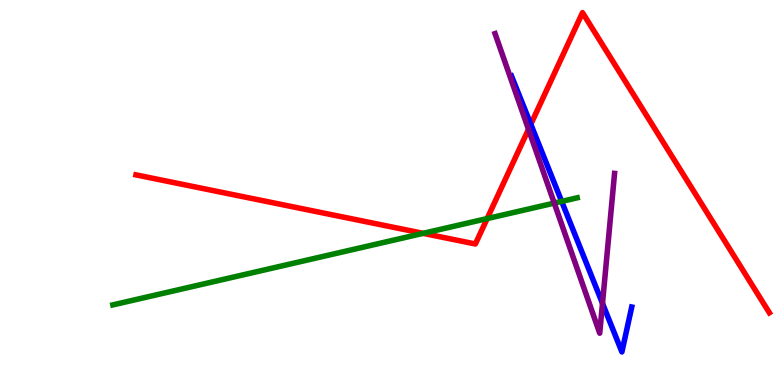[{'lines': ['blue', 'red'], 'intersections': [{'x': 6.85, 'y': 6.77}]}, {'lines': ['green', 'red'], 'intersections': [{'x': 5.46, 'y': 3.94}, {'x': 6.29, 'y': 4.32}]}, {'lines': ['purple', 'red'], 'intersections': [{'x': 6.82, 'y': 6.64}]}, {'lines': ['blue', 'green'], 'intersections': [{'x': 7.25, 'y': 4.77}]}, {'lines': ['blue', 'purple'], 'intersections': [{'x': 7.77, 'y': 2.12}]}, {'lines': ['green', 'purple'], 'intersections': [{'x': 7.15, 'y': 4.72}]}]